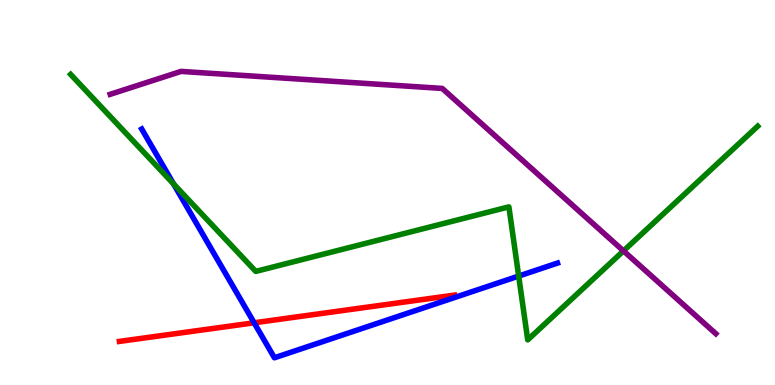[{'lines': ['blue', 'red'], 'intersections': [{'x': 3.28, 'y': 1.62}]}, {'lines': ['green', 'red'], 'intersections': []}, {'lines': ['purple', 'red'], 'intersections': []}, {'lines': ['blue', 'green'], 'intersections': [{'x': 2.24, 'y': 5.22}, {'x': 6.69, 'y': 2.83}]}, {'lines': ['blue', 'purple'], 'intersections': []}, {'lines': ['green', 'purple'], 'intersections': [{'x': 8.04, 'y': 3.48}]}]